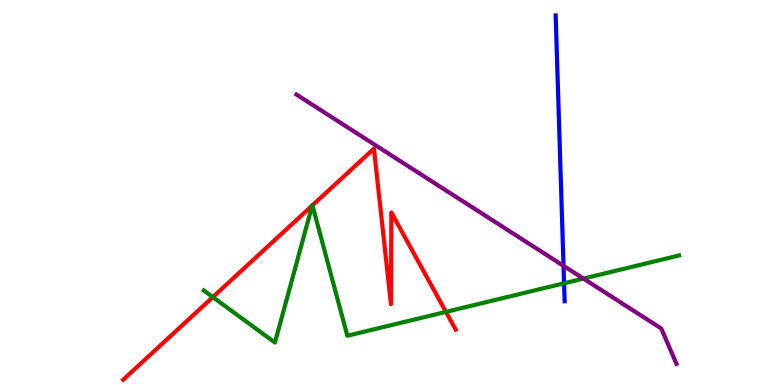[{'lines': ['blue', 'red'], 'intersections': []}, {'lines': ['green', 'red'], 'intersections': [{'x': 2.75, 'y': 2.28}, {'x': 4.03, 'y': 4.66}, {'x': 4.03, 'y': 4.67}, {'x': 5.75, 'y': 1.9}]}, {'lines': ['purple', 'red'], 'intersections': []}, {'lines': ['blue', 'green'], 'intersections': [{'x': 7.28, 'y': 2.64}]}, {'lines': ['blue', 'purple'], 'intersections': [{'x': 7.27, 'y': 3.1}]}, {'lines': ['green', 'purple'], 'intersections': [{'x': 7.53, 'y': 2.76}]}]